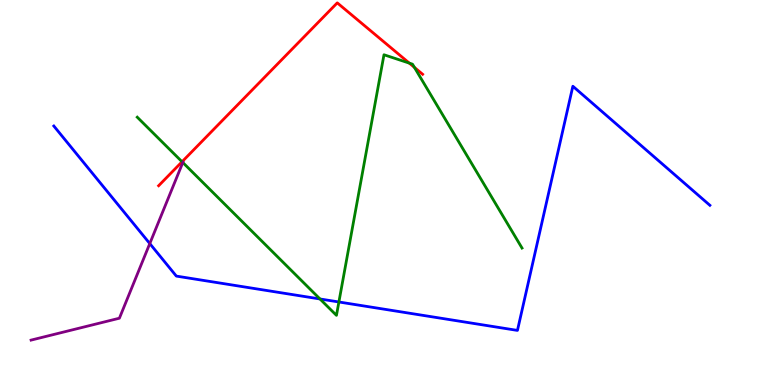[{'lines': ['blue', 'red'], 'intersections': []}, {'lines': ['green', 'red'], 'intersections': [{'x': 2.35, 'y': 5.8}, {'x': 5.28, 'y': 8.36}, {'x': 5.35, 'y': 8.25}]}, {'lines': ['purple', 'red'], 'intersections': []}, {'lines': ['blue', 'green'], 'intersections': [{'x': 4.13, 'y': 2.23}, {'x': 4.37, 'y': 2.16}]}, {'lines': ['blue', 'purple'], 'intersections': [{'x': 1.93, 'y': 3.67}]}, {'lines': ['green', 'purple'], 'intersections': [{'x': 2.36, 'y': 5.78}]}]